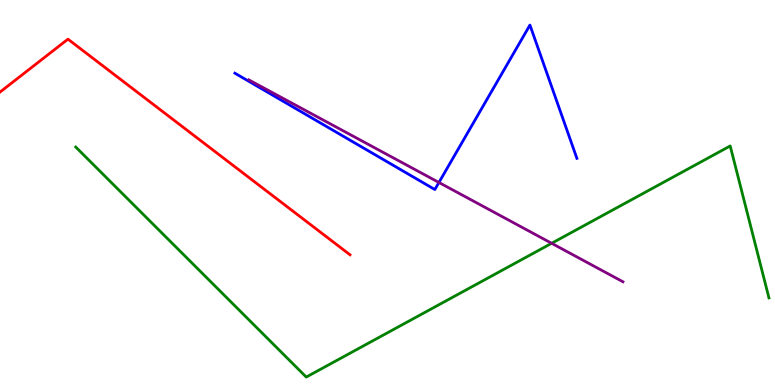[{'lines': ['blue', 'red'], 'intersections': []}, {'lines': ['green', 'red'], 'intersections': []}, {'lines': ['purple', 'red'], 'intersections': []}, {'lines': ['blue', 'green'], 'intersections': []}, {'lines': ['blue', 'purple'], 'intersections': [{'x': 5.66, 'y': 5.26}]}, {'lines': ['green', 'purple'], 'intersections': [{'x': 7.12, 'y': 3.68}]}]